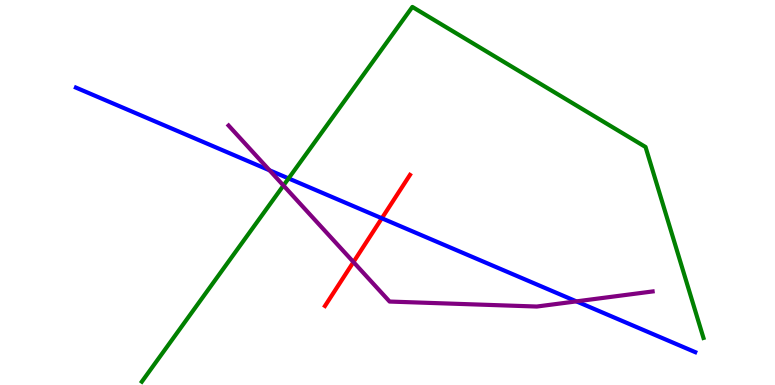[{'lines': ['blue', 'red'], 'intersections': [{'x': 4.93, 'y': 4.33}]}, {'lines': ['green', 'red'], 'intersections': []}, {'lines': ['purple', 'red'], 'intersections': [{'x': 4.56, 'y': 3.19}]}, {'lines': ['blue', 'green'], 'intersections': [{'x': 3.72, 'y': 5.37}]}, {'lines': ['blue', 'purple'], 'intersections': [{'x': 3.48, 'y': 5.58}, {'x': 7.44, 'y': 2.17}]}, {'lines': ['green', 'purple'], 'intersections': [{'x': 3.66, 'y': 5.18}]}]